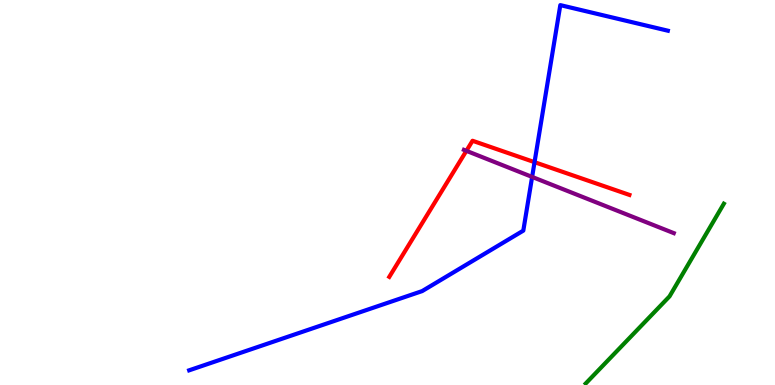[{'lines': ['blue', 'red'], 'intersections': [{'x': 6.9, 'y': 5.79}]}, {'lines': ['green', 'red'], 'intersections': []}, {'lines': ['purple', 'red'], 'intersections': [{'x': 6.02, 'y': 6.08}]}, {'lines': ['blue', 'green'], 'intersections': []}, {'lines': ['blue', 'purple'], 'intersections': [{'x': 6.87, 'y': 5.4}]}, {'lines': ['green', 'purple'], 'intersections': []}]